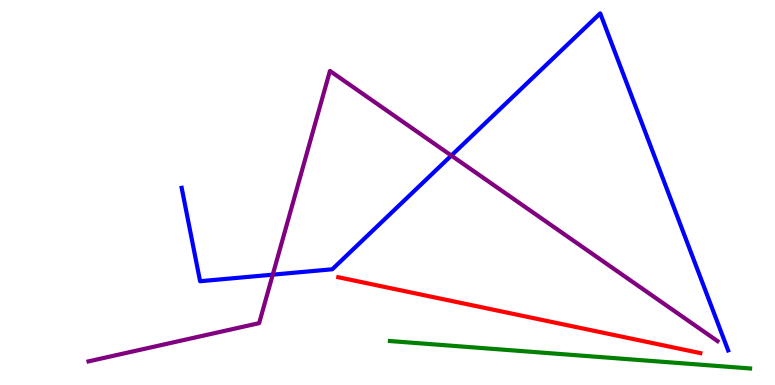[{'lines': ['blue', 'red'], 'intersections': []}, {'lines': ['green', 'red'], 'intersections': []}, {'lines': ['purple', 'red'], 'intersections': []}, {'lines': ['blue', 'green'], 'intersections': []}, {'lines': ['blue', 'purple'], 'intersections': [{'x': 3.52, 'y': 2.87}, {'x': 5.82, 'y': 5.96}]}, {'lines': ['green', 'purple'], 'intersections': []}]